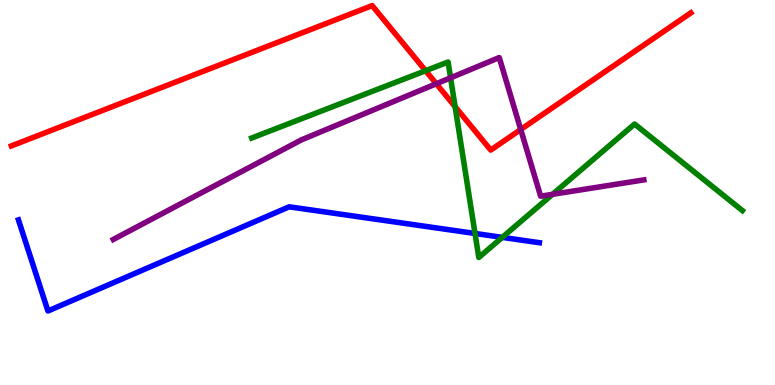[{'lines': ['blue', 'red'], 'intersections': []}, {'lines': ['green', 'red'], 'intersections': [{'x': 5.49, 'y': 8.16}, {'x': 5.87, 'y': 7.23}]}, {'lines': ['purple', 'red'], 'intersections': [{'x': 5.63, 'y': 7.82}, {'x': 6.72, 'y': 6.64}]}, {'lines': ['blue', 'green'], 'intersections': [{'x': 6.13, 'y': 3.94}, {'x': 6.48, 'y': 3.83}]}, {'lines': ['blue', 'purple'], 'intersections': []}, {'lines': ['green', 'purple'], 'intersections': [{'x': 5.81, 'y': 7.98}, {'x': 7.13, 'y': 4.95}]}]